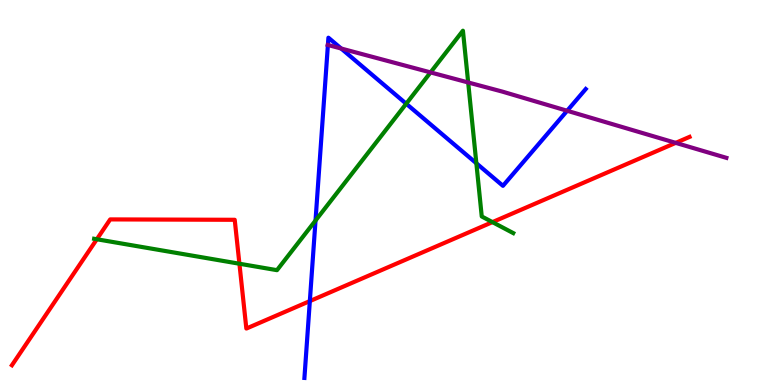[{'lines': ['blue', 'red'], 'intersections': [{'x': 4.0, 'y': 2.18}]}, {'lines': ['green', 'red'], 'intersections': [{'x': 1.25, 'y': 3.79}, {'x': 3.09, 'y': 3.15}, {'x': 6.35, 'y': 4.23}]}, {'lines': ['purple', 'red'], 'intersections': [{'x': 8.72, 'y': 6.29}]}, {'lines': ['blue', 'green'], 'intersections': [{'x': 4.07, 'y': 4.27}, {'x': 5.24, 'y': 7.31}, {'x': 6.15, 'y': 5.76}]}, {'lines': ['blue', 'purple'], 'intersections': [{'x': 4.23, 'y': 8.83}, {'x': 4.4, 'y': 8.74}, {'x': 7.32, 'y': 7.12}]}, {'lines': ['green', 'purple'], 'intersections': [{'x': 5.56, 'y': 8.12}, {'x': 6.04, 'y': 7.86}]}]